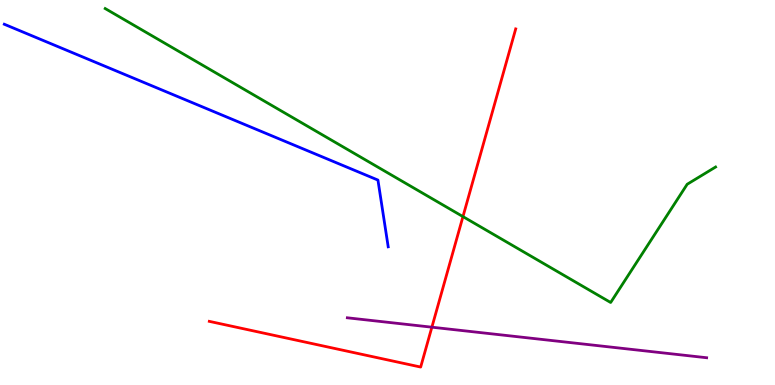[{'lines': ['blue', 'red'], 'intersections': []}, {'lines': ['green', 'red'], 'intersections': [{'x': 5.97, 'y': 4.37}]}, {'lines': ['purple', 'red'], 'intersections': [{'x': 5.57, 'y': 1.5}]}, {'lines': ['blue', 'green'], 'intersections': []}, {'lines': ['blue', 'purple'], 'intersections': []}, {'lines': ['green', 'purple'], 'intersections': []}]